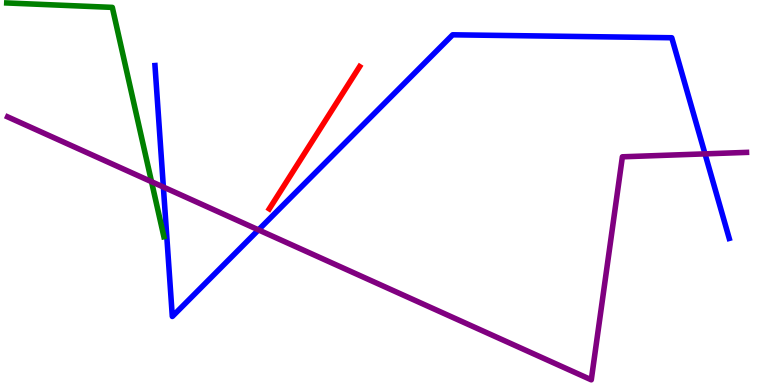[{'lines': ['blue', 'red'], 'intersections': []}, {'lines': ['green', 'red'], 'intersections': []}, {'lines': ['purple', 'red'], 'intersections': []}, {'lines': ['blue', 'green'], 'intersections': []}, {'lines': ['blue', 'purple'], 'intersections': [{'x': 2.11, 'y': 5.14}, {'x': 3.34, 'y': 4.03}, {'x': 9.1, 'y': 6.0}]}, {'lines': ['green', 'purple'], 'intersections': [{'x': 1.96, 'y': 5.28}]}]